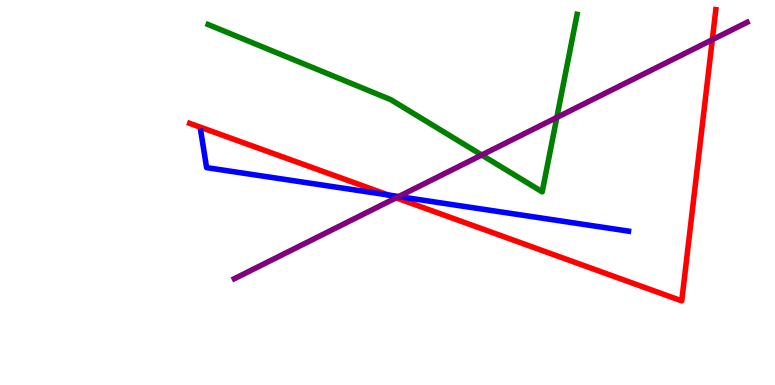[{'lines': ['blue', 'red'], 'intersections': [{'x': 5.01, 'y': 4.94}]}, {'lines': ['green', 'red'], 'intersections': []}, {'lines': ['purple', 'red'], 'intersections': [{'x': 5.11, 'y': 4.86}, {'x': 9.19, 'y': 8.97}]}, {'lines': ['blue', 'green'], 'intersections': []}, {'lines': ['blue', 'purple'], 'intersections': [{'x': 5.14, 'y': 4.89}]}, {'lines': ['green', 'purple'], 'intersections': [{'x': 6.22, 'y': 5.97}, {'x': 7.18, 'y': 6.95}]}]